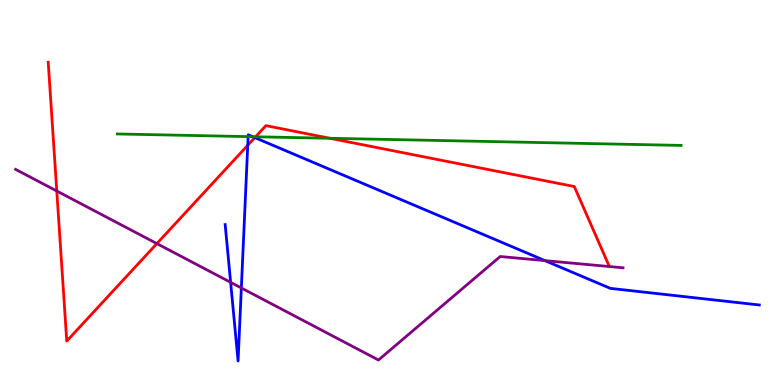[{'lines': ['blue', 'red'], 'intersections': [{'x': 3.2, 'y': 6.23}, {'x': 3.29, 'y': 6.43}]}, {'lines': ['green', 'red'], 'intersections': [{'x': 3.3, 'y': 6.45}, {'x': 4.26, 'y': 6.41}]}, {'lines': ['purple', 'red'], 'intersections': [{'x': 0.733, 'y': 5.04}, {'x': 2.02, 'y': 3.67}]}, {'lines': ['blue', 'green'], 'intersections': [{'x': 3.2, 'y': 6.45}, {'x': 3.26, 'y': 6.45}]}, {'lines': ['blue', 'purple'], 'intersections': [{'x': 2.98, 'y': 2.67}, {'x': 3.11, 'y': 2.52}, {'x': 7.03, 'y': 3.23}]}, {'lines': ['green', 'purple'], 'intersections': []}]